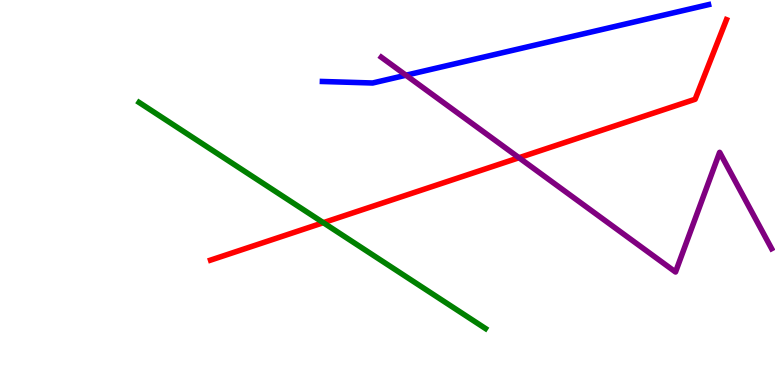[{'lines': ['blue', 'red'], 'intersections': []}, {'lines': ['green', 'red'], 'intersections': [{'x': 4.17, 'y': 4.22}]}, {'lines': ['purple', 'red'], 'intersections': [{'x': 6.7, 'y': 5.9}]}, {'lines': ['blue', 'green'], 'intersections': []}, {'lines': ['blue', 'purple'], 'intersections': [{'x': 5.24, 'y': 8.05}]}, {'lines': ['green', 'purple'], 'intersections': []}]